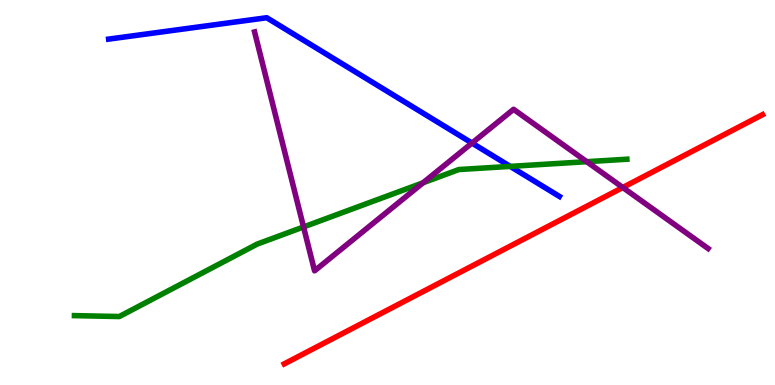[{'lines': ['blue', 'red'], 'intersections': []}, {'lines': ['green', 'red'], 'intersections': []}, {'lines': ['purple', 'red'], 'intersections': [{'x': 8.04, 'y': 5.13}]}, {'lines': ['blue', 'green'], 'intersections': [{'x': 6.58, 'y': 5.68}]}, {'lines': ['blue', 'purple'], 'intersections': [{'x': 6.09, 'y': 6.28}]}, {'lines': ['green', 'purple'], 'intersections': [{'x': 3.92, 'y': 4.11}, {'x': 5.46, 'y': 5.25}, {'x': 7.57, 'y': 5.8}]}]